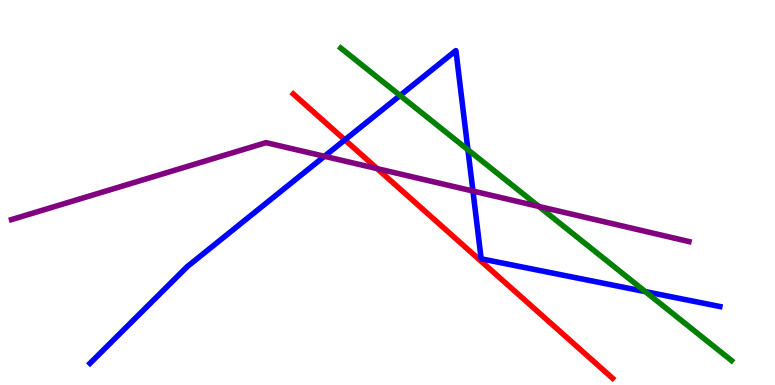[{'lines': ['blue', 'red'], 'intersections': [{'x': 4.45, 'y': 6.37}]}, {'lines': ['green', 'red'], 'intersections': []}, {'lines': ['purple', 'red'], 'intersections': [{'x': 4.87, 'y': 5.62}]}, {'lines': ['blue', 'green'], 'intersections': [{'x': 5.16, 'y': 7.52}, {'x': 6.04, 'y': 6.11}, {'x': 8.33, 'y': 2.43}]}, {'lines': ['blue', 'purple'], 'intersections': [{'x': 4.19, 'y': 5.94}, {'x': 6.1, 'y': 5.04}]}, {'lines': ['green', 'purple'], 'intersections': [{'x': 6.95, 'y': 4.64}]}]